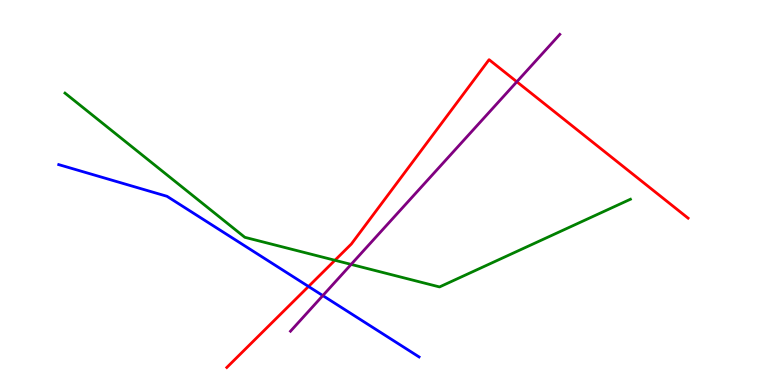[{'lines': ['blue', 'red'], 'intersections': [{'x': 3.98, 'y': 2.56}]}, {'lines': ['green', 'red'], 'intersections': [{'x': 4.32, 'y': 3.24}]}, {'lines': ['purple', 'red'], 'intersections': [{'x': 6.67, 'y': 7.88}]}, {'lines': ['blue', 'green'], 'intersections': []}, {'lines': ['blue', 'purple'], 'intersections': [{'x': 4.17, 'y': 2.32}]}, {'lines': ['green', 'purple'], 'intersections': [{'x': 4.53, 'y': 3.13}]}]